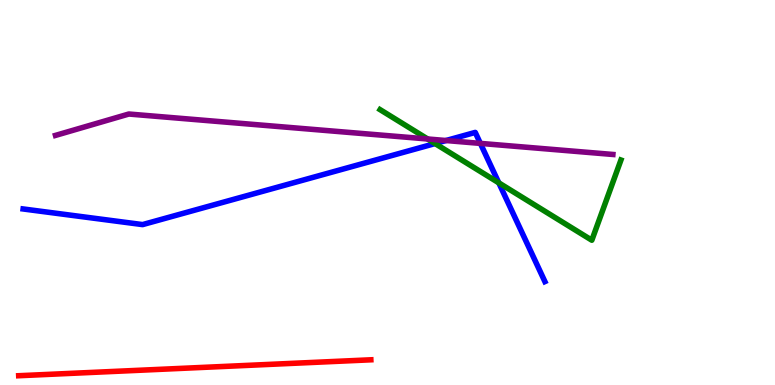[{'lines': ['blue', 'red'], 'intersections': []}, {'lines': ['green', 'red'], 'intersections': []}, {'lines': ['purple', 'red'], 'intersections': []}, {'lines': ['blue', 'green'], 'intersections': [{'x': 5.61, 'y': 6.27}, {'x': 6.44, 'y': 5.25}]}, {'lines': ['blue', 'purple'], 'intersections': [{'x': 5.75, 'y': 6.35}, {'x': 6.2, 'y': 6.28}]}, {'lines': ['green', 'purple'], 'intersections': [{'x': 5.52, 'y': 6.39}]}]